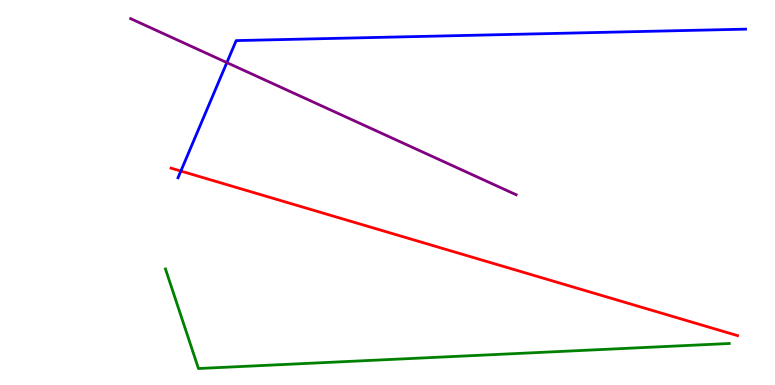[{'lines': ['blue', 'red'], 'intersections': [{'x': 2.33, 'y': 5.56}]}, {'lines': ['green', 'red'], 'intersections': []}, {'lines': ['purple', 'red'], 'intersections': []}, {'lines': ['blue', 'green'], 'intersections': []}, {'lines': ['blue', 'purple'], 'intersections': [{'x': 2.93, 'y': 8.37}]}, {'lines': ['green', 'purple'], 'intersections': []}]